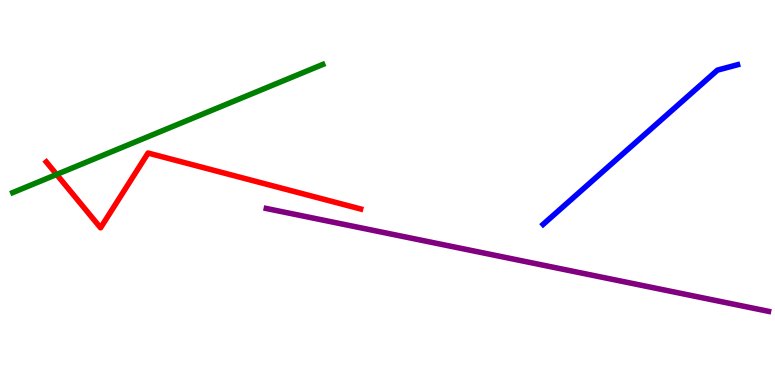[{'lines': ['blue', 'red'], 'intersections': []}, {'lines': ['green', 'red'], 'intersections': [{'x': 0.731, 'y': 5.47}]}, {'lines': ['purple', 'red'], 'intersections': []}, {'lines': ['blue', 'green'], 'intersections': []}, {'lines': ['blue', 'purple'], 'intersections': []}, {'lines': ['green', 'purple'], 'intersections': []}]